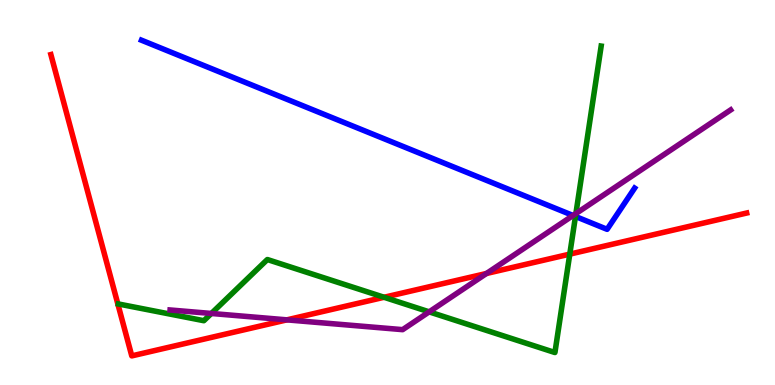[{'lines': ['blue', 'red'], 'intersections': []}, {'lines': ['green', 'red'], 'intersections': [{'x': 4.96, 'y': 2.28}, {'x': 7.35, 'y': 3.4}]}, {'lines': ['purple', 'red'], 'intersections': [{'x': 3.7, 'y': 1.69}, {'x': 6.28, 'y': 2.9}]}, {'lines': ['blue', 'green'], 'intersections': [{'x': 7.43, 'y': 4.38}]}, {'lines': ['blue', 'purple'], 'intersections': [{'x': 7.39, 'y': 4.4}]}, {'lines': ['green', 'purple'], 'intersections': [{'x': 2.73, 'y': 1.86}, {'x': 5.54, 'y': 1.9}, {'x': 7.43, 'y': 4.45}]}]